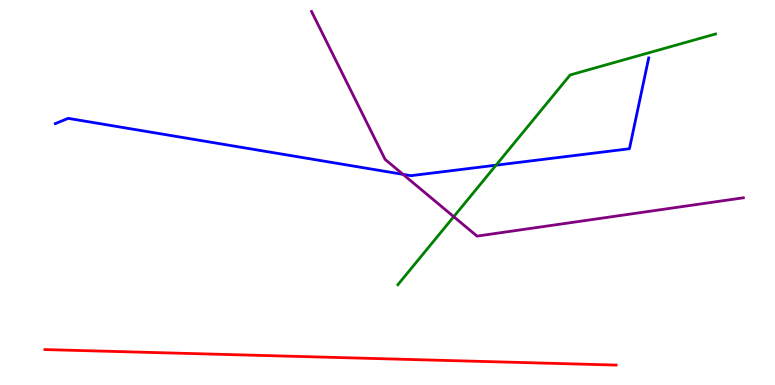[{'lines': ['blue', 'red'], 'intersections': []}, {'lines': ['green', 'red'], 'intersections': []}, {'lines': ['purple', 'red'], 'intersections': []}, {'lines': ['blue', 'green'], 'intersections': [{'x': 6.4, 'y': 5.71}]}, {'lines': ['blue', 'purple'], 'intersections': [{'x': 5.2, 'y': 5.47}]}, {'lines': ['green', 'purple'], 'intersections': [{'x': 5.85, 'y': 4.37}]}]